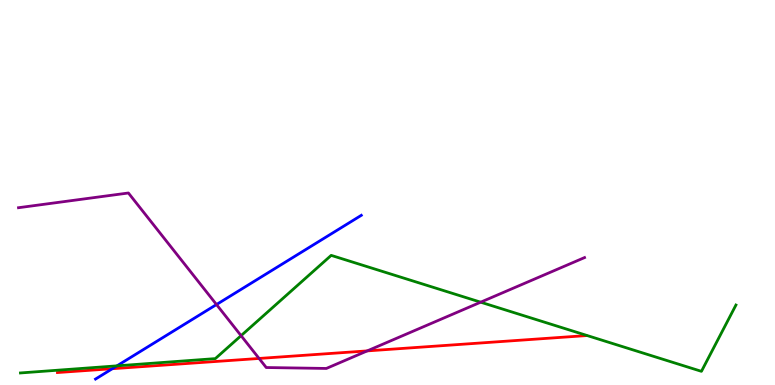[{'lines': ['blue', 'red'], 'intersections': [{'x': 1.45, 'y': 0.423}]}, {'lines': ['green', 'red'], 'intersections': []}, {'lines': ['purple', 'red'], 'intersections': [{'x': 3.34, 'y': 0.69}, {'x': 4.74, 'y': 0.886}]}, {'lines': ['blue', 'green'], 'intersections': [{'x': 1.51, 'y': 0.497}]}, {'lines': ['blue', 'purple'], 'intersections': [{'x': 2.79, 'y': 2.09}]}, {'lines': ['green', 'purple'], 'intersections': [{'x': 3.11, 'y': 1.28}, {'x': 6.2, 'y': 2.15}]}]